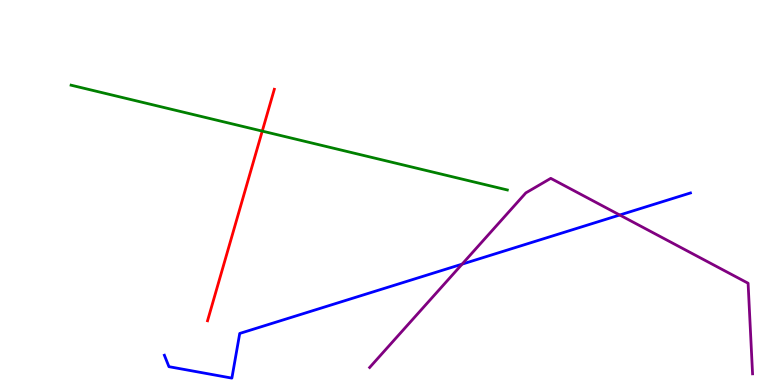[{'lines': ['blue', 'red'], 'intersections': []}, {'lines': ['green', 'red'], 'intersections': [{'x': 3.38, 'y': 6.59}]}, {'lines': ['purple', 'red'], 'intersections': []}, {'lines': ['blue', 'green'], 'intersections': []}, {'lines': ['blue', 'purple'], 'intersections': [{'x': 5.96, 'y': 3.14}, {'x': 8.0, 'y': 4.42}]}, {'lines': ['green', 'purple'], 'intersections': []}]